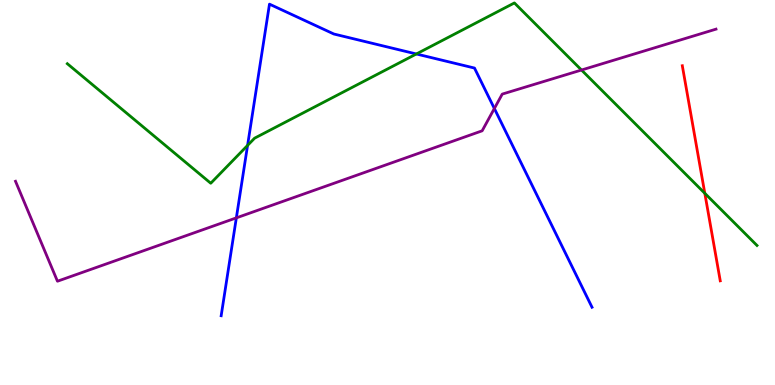[{'lines': ['blue', 'red'], 'intersections': []}, {'lines': ['green', 'red'], 'intersections': [{'x': 9.09, 'y': 4.98}]}, {'lines': ['purple', 'red'], 'intersections': []}, {'lines': ['blue', 'green'], 'intersections': [{'x': 3.19, 'y': 6.22}, {'x': 5.37, 'y': 8.6}]}, {'lines': ['blue', 'purple'], 'intersections': [{'x': 3.05, 'y': 4.34}, {'x': 6.38, 'y': 7.18}]}, {'lines': ['green', 'purple'], 'intersections': [{'x': 7.5, 'y': 8.18}]}]